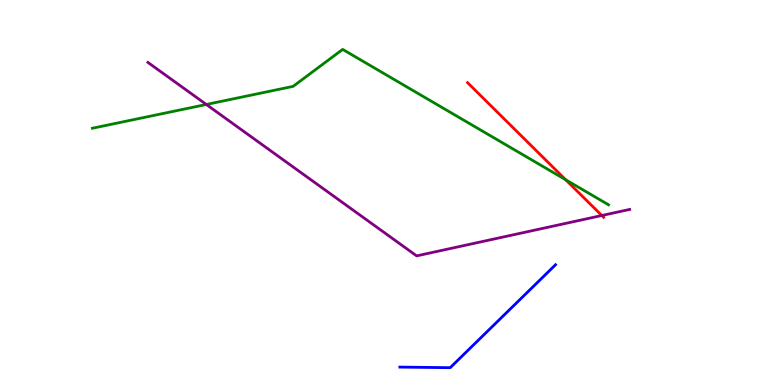[{'lines': ['blue', 'red'], 'intersections': []}, {'lines': ['green', 'red'], 'intersections': [{'x': 7.3, 'y': 5.33}]}, {'lines': ['purple', 'red'], 'intersections': [{'x': 7.77, 'y': 4.4}]}, {'lines': ['blue', 'green'], 'intersections': []}, {'lines': ['blue', 'purple'], 'intersections': []}, {'lines': ['green', 'purple'], 'intersections': [{'x': 2.66, 'y': 7.29}]}]